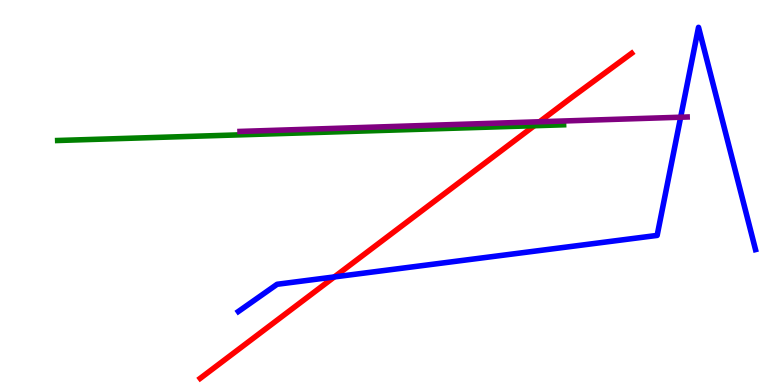[{'lines': ['blue', 'red'], 'intersections': [{'x': 4.31, 'y': 2.81}]}, {'lines': ['green', 'red'], 'intersections': [{'x': 6.89, 'y': 6.73}]}, {'lines': ['purple', 'red'], 'intersections': [{'x': 6.96, 'y': 6.84}]}, {'lines': ['blue', 'green'], 'intersections': []}, {'lines': ['blue', 'purple'], 'intersections': [{'x': 8.78, 'y': 6.96}]}, {'lines': ['green', 'purple'], 'intersections': []}]